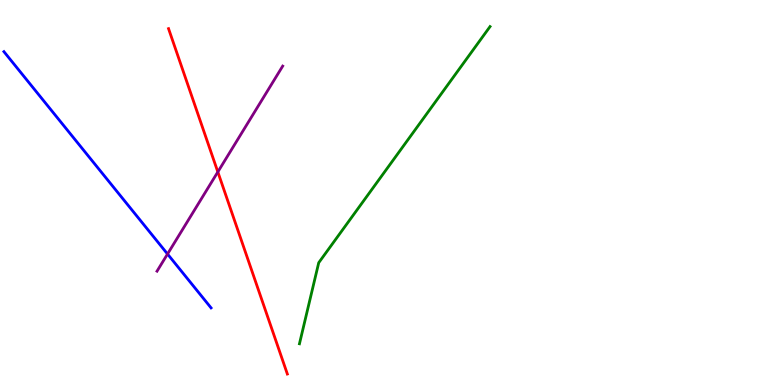[{'lines': ['blue', 'red'], 'intersections': []}, {'lines': ['green', 'red'], 'intersections': []}, {'lines': ['purple', 'red'], 'intersections': [{'x': 2.81, 'y': 5.53}]}, {'lines': ['blue', 'green'], 'intersections': []}, {'lines': ['blue', 'purple'], 'intersections': [{'x': 2.16, 'y': 3.4}]}, {'lines': ['green', 'purple'], 'intersections': []}]